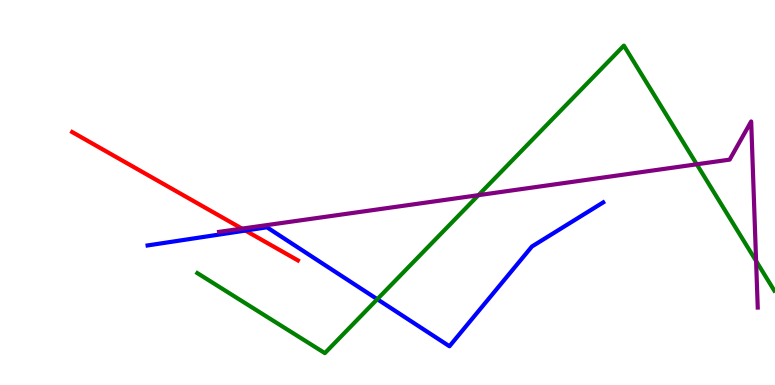[{'lines': ['blue', 'red'], 'intersections': [{'x': 3.17, 'y': 4.01}]}, {'lines': ['green', 'red'], 'intersections': []}, {'lines': ['purple', 'red'], 'intersections': [{'x': 3.12, 'y': 4.06}]}, {'lines': ['blue', 'green'], 'intersections': [{'x': 4.87, 'y': 2.23}]}, {'lines': ['blue', 'purple'], 'intersections': []}, {'lines': ['green', 'purple'], 'intersections': [{'x': 6.17, 'y': 4.93}, {'x': 8.99, 'y': 5.73}, {'x': 9.76, 'y': 3.22}]}]